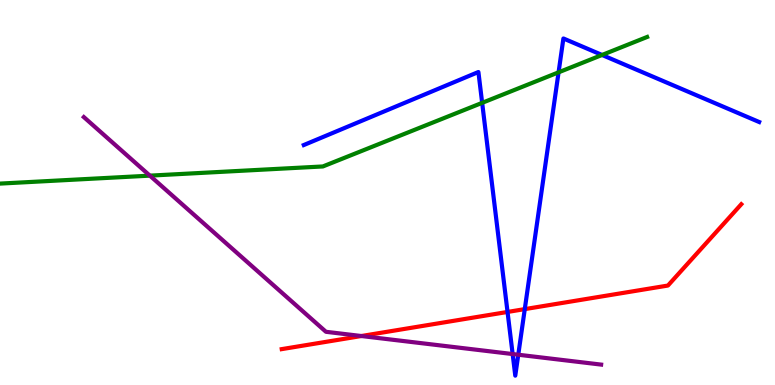[{'lines': ['blue', 'red'], 'intersections': [{'x': 6.55, 'y': 1.9}, {'x': 6.77, 'y': 1.97}]}, {'lines': ['green', 'red'], 'intersections': []}, {'lines': ['purple', 'red'], 'intersections': [{'x': 4.66, 'y': 1.27}]}, {'lines': ['blue', 'green'], 'intersections': [{'x': 6.22, 'y': 7.33}, {'x': 7.21, 'y': 8.12}, {'x': 7.77, 'y': 8.57}]}, {'lines': ['blue', 'purple'], 'intersections': [{'x': 6.61, 'y': 0.804}, {'x': 6.69, 'y': 0.786}]}, {'lines': ['green', 'purple'], 'intersections': [{'x': 1.93, 'y': 5.44}]}]